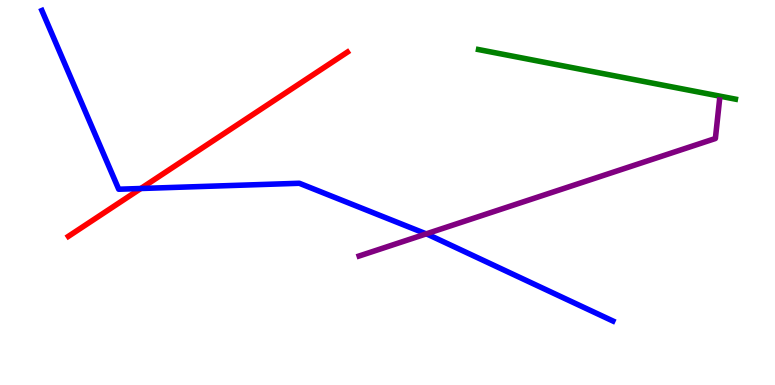[{'lines': ['blue', 'red'], 'intersections': [{'x': 1.82, 'y': 5.1}]}, {'lines': ['green', 'red'], 'intersections': []}, {'lines': ['purple', 'red'], 'intersections': []}, {'lines': ['blue', 'green'], 'intersections': []}, {'lines': ['blue', 'purple'], 'intersections': [{'x': 5.5, 'y': 3.93}]}, {'lines': ['green', 'purple'], 'intersections': []}]